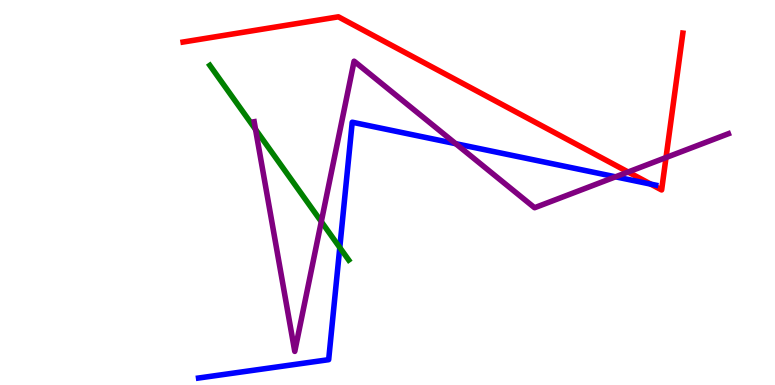[{'lines': ['blue', 'red'], 'intersections': [{'x': 8.4, 'y': 5.22}]}, {'lines': ['green', 'red'], 'intersections': []}, {'lines': ['purple', 'red'], 'intersections': [{'x': 8.1, 'y': 5.53}, {'x': 8.59, 'y': 5.91}]}, {'lines': ['blue', 'green'], 'intersections': [{'x': 4.38, 'y': 3.57}]}, {'lines': ['blue', 'purple'], 'intersections': [{'x': 5.88, 'y': 6.27}, {'x': 7.94, 'y': 5.41}]}, {'lines': ['green', 'purple'], 'intersections': [{'x': 3.3, 'y': 6.64}, {'x': 4.15, 'y': 4.24}]}]